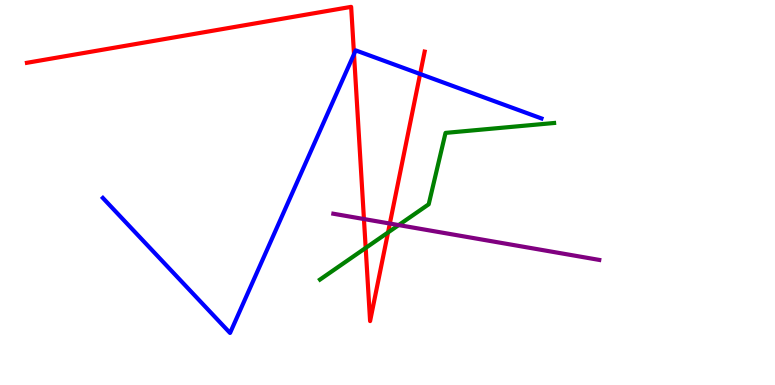[{'lines': ['blue', 'red'], 'intersections': [{'x': 4.57, 'y': 8.59}, {'x': 5.42, 'y': 8.08}]}, {'lines': ['green', 'red'], 'intersections': [{'x': 4.72, 'y': 3.56}, {'x': 5.01, 'y': 3.96}]}, {'lines': ['purple', 'red'], 'intersections': [{'x': 4.7, 'y': 4.31}, {'x': 5.03, 'y': 4.19}]}, {'lines': ['blue', 'green'], 'intersections': []}, {'lines': ['blue', 'purple'], 'intersections': []}, {'lines': ['green', 'purple'], 'intersections': [{'x': 5.14, 'y': 4.15}]}]